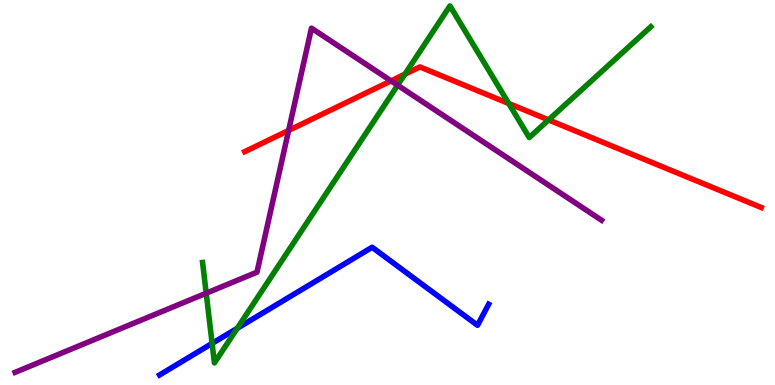[{'lines': ['blue', 'red'], 'intersections': []}, {'lines': ['green', 'red'], 'intersections': [{'x': 5.22, 'y': 8.07}, {'x': 6.56, 'y': 7.31}, {'x': 7.08, 'y': 6.89}]}, {'lines': ['purple', 'red'], 'intersections': [{'x': 3.72, 'y': 6.61}, {'x': 5.05, 'y': 7.9}]}, {'lines': ['blue', 'green'], 'intersections': [{'x': 2.74, 'y': 1.08}, {'x': 3.06, 'y': 1.47}]}, {'lines': ['blue', 'purple'], 'intersections': []}, {'lines': ['green', 'purple'], 'intersections': [{'x': 2.66, 'y': 2.38}, {'x': 5.13, 'y': 7.79}]}]